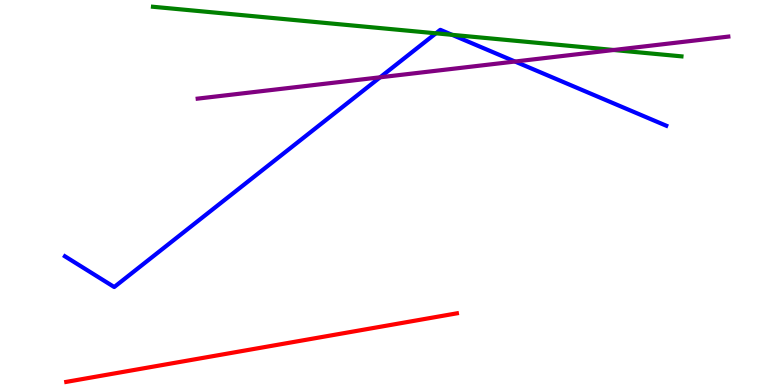[{'lines': ['blue', 'red'], 'intersections': []}, {'lines': ['green', 'red'], 'intersections': []}, {'lines': ['purple', 'red'], 'intersections': []}, {'lines': ['blue', 'green'], 'intersections': [{'x': 5.62, 'y': 9.13}, {'x': 5.83, 'y': 9.1}]}, {'lines': ['blue', 'purple'], 'intersections': [{'x': 4.9, 'y': 7.99}, {'x': 6.65, 'y': 8.4}]}, {'lines': ['green', 'purple'], 'intersections': [{'x': 7.92, 'y': 8.7}]}]